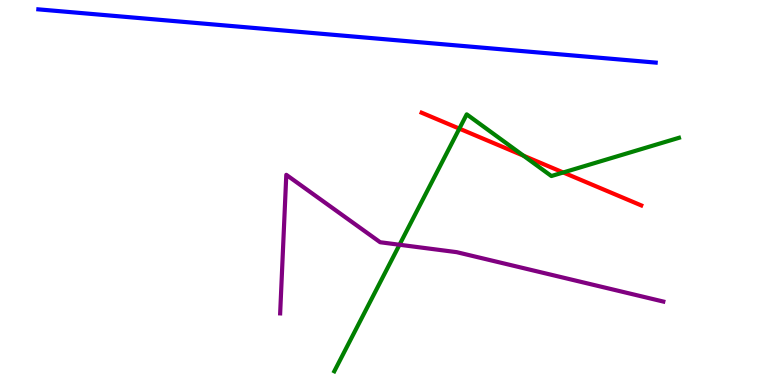[{'lines': ['blue', 'red'], 'intersections': []}, {'lines': ['green', 'red'], 'intersections': [{'x': 5.93, 'y': 6.66}, {'x': 6.75, 'y': 5.96}, {'x': 7.27, 'y': 5.52}]}, {'lines': ['purple', 'red'], 'intersections': []}, {'lines': ['blue', 'green'], 'intersections': []}, {'lines': ['blue', 'purple'], 'intersections': []}, {'lines': ['green', 'purple'], 'intersections': [{'x': 5.15, 'y': 3.64}]}]